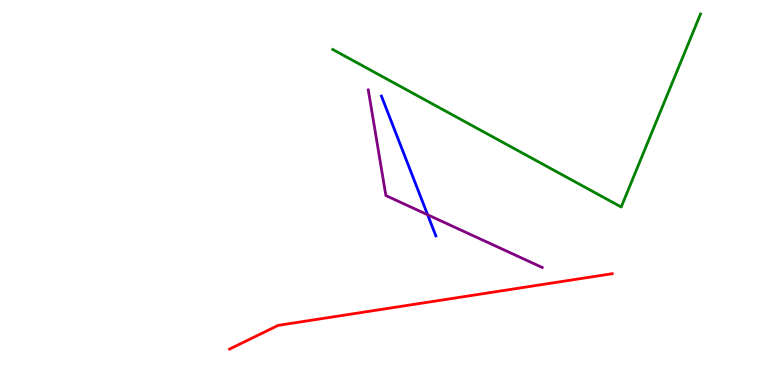[{'lines': ['blue', 'red'], 'intersections': []}, {'lines': ['green', 'red'], 'intersections': []}, {'lines': ['purple', 'red'], 'intersections': []}, {'lines': ['blue', 'green'], 'intersections': []}, {'lines': ['blue', 'purple'], 'intersections': [{'x': 5.52, 'y': 4.42}]}, {'lines': ['green', 'purple'], 'intersections': []}]